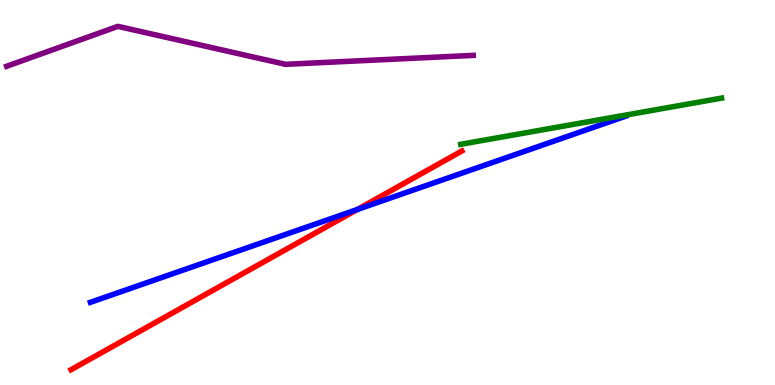[{'lines': ['blue', 'red'], 'intersections': [{'x': 4.61, 'y': 4.56}]}, {'lines': ['green', 'red'], 'intersections': []}, {'lines': ['purple', 'red'], 'intersections': []}, {'lines': ['blue', 'green'], 'intersections': []}, {'lines': ['blue', 'purple'], 'intersections': []}, {'lines': ['green', 'purple'], 'intersections': []}]